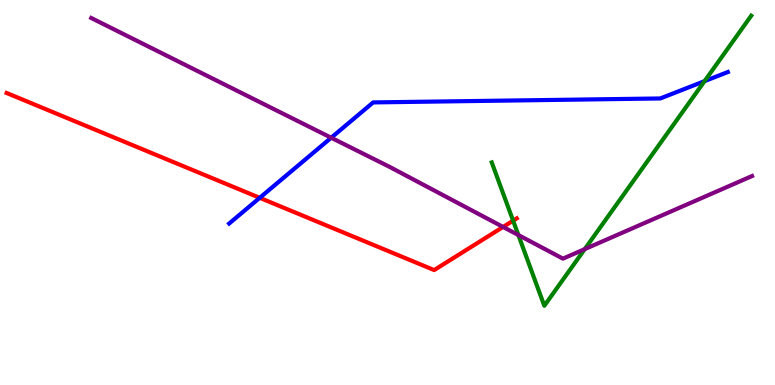[{'lines': ['blue', 'red'], 'intersections': [{'x': 3.35, 'y': 4.86}]}, {'lines': ['green', 'red'], 'intersections': [{'x': 6.62, 'y': 4.27}]}, {'lines': ['purple', 'red'], 'intersections': [{'x': 6.49, 'y': 4.11}]}, {'lines': ['blue', 'green'], 'intersections': [{'x': 9.09, 'y': 7.89}]}, {'lines': ['blue', 'purple'], 'intersections': [{'x': 4.27, 'y': 6.42}]}, {'lines': ['green', 'purple'], 'intersections': [{'x': 6.69, 'y': 3.89}, {'x': 7.54, 'y': 3.53}]}]